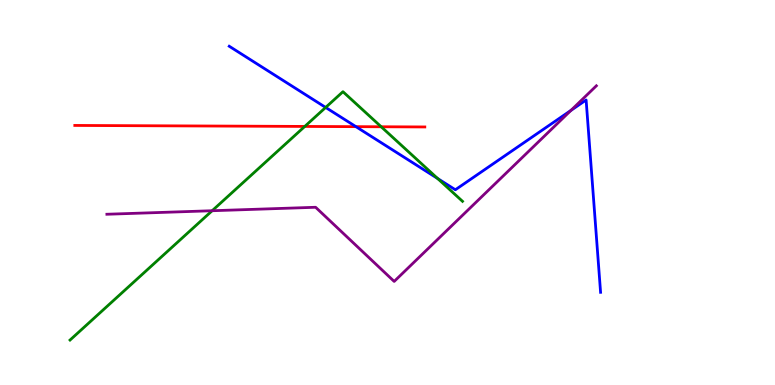[{'lines': ['blue', 'red'], 'intersections': [{'x': 4.59, 'y': 6.71}]}, {'lines': ['green', 'red'], 'intersections': [{'x': 3.93, 'y': 6.72}, {'x': 4.92, 'y': 6.71}]}, {'lines': ['purple', 'red'], 'intersections': []}, {'lines': ['blue', 'green'], 'intersections': [{'x': 4.2, 'y': 7.21}, {'x': 5.65, 'y': 5.36}]}, {'lines': ['blue', 'purple'], 'intersections': [{'x': 7.37, 'y': 7.13}]}, {'lines': ['green', 'purple'], 'intersections': [{'x': 2.74, 'y': 4.53}]}]